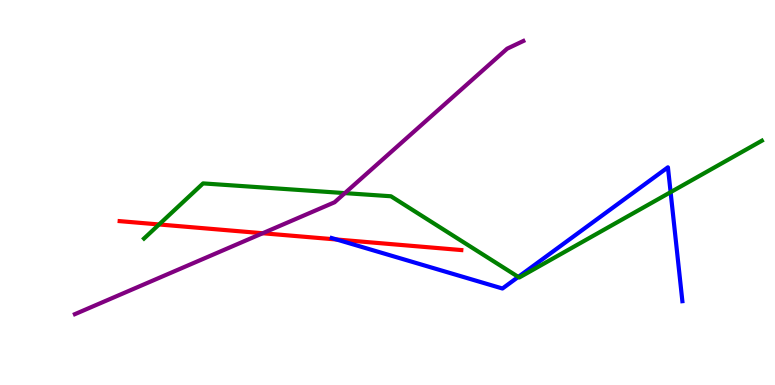[{'lines': ['blue', 'red'], 'intersections': [{'x': 4.34, 'y': 3.78}]}, {'lines': ['green', 'red'], 'intersections': [{'x': 2.05, 'y': 4.17}]}, {'lines': ['purple', 'red'], 'intersections': [{'x': 3.39, 'y': 3.94}]}, {'lines': ['blue', 'green'], 'intersections': [{'x': 6.69, 'y': 2.81}, {'x': 8.65, 'y': 5.01}]}, {'lines': ['blue', 'purple'], 'intersections': []}, {'lines': ['green', 'purple'], 'intersections': [{'x': 4.45, 'y': 4.98}]}]